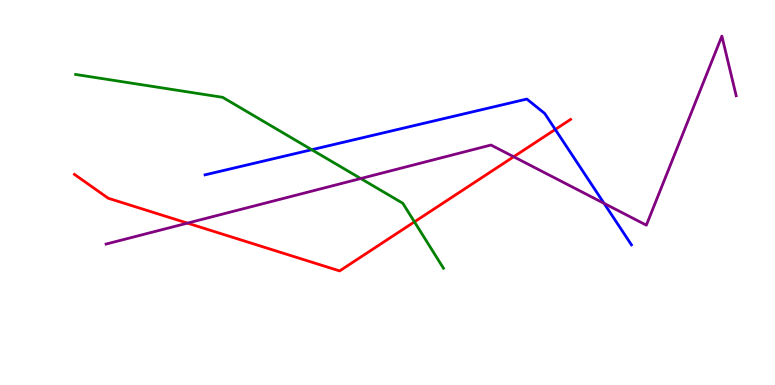[{'lines': ['blue', 'red'], 'intersections': [{'x': 7.16, 'y': 6.64}]}, {'lines': ['green', 'red'], 'intersections': [{'x': 5.35, 'y': 4.24}]}, {'lines': ['purple', 'red'], 'intersections': [{'x': 2.42, 'y': 4.2}, {'x': 6.63, 'y': 5.93}]}, {'lines': ['blue', 'green'], 'intersections': [{'x': 4.02, 'y': 6.11}]}, {'lines': ['blue', 'purple'], 'intersections': [{'x': 7.79, 'y': 4.72}]}, {'lines': ['green', 'purple'], 'intersections': [{'x': 4.65, 'y': 5.36}]}]